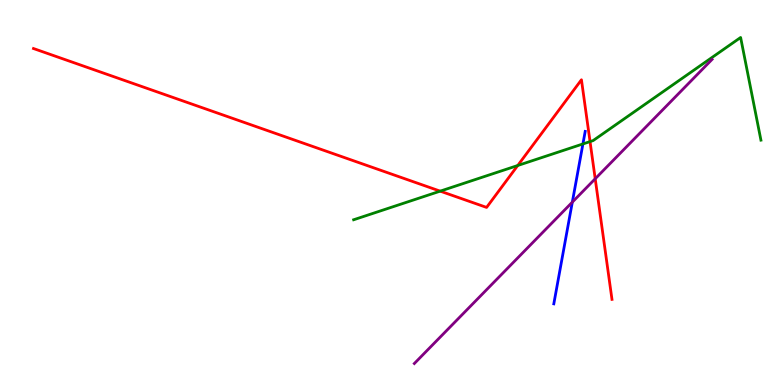[{'lines': ['blue', 'red'], 'intersections': []}, {'lines': ['green', 'red'], 'intersections': [{'x': 5.68, 'y': 5.04}, {'x': 6.68, 'y': 5.7}, {'x': 7.61, 'y': 6.32}]}, {'lines': ['purple', 'red'], 'intersections': [{'x': 7.68, 'y': 5.36}]}, {'lines': ['blue', 'green'], 'intersections': [{'x': 7.52, 'y': 6.26}]}, {'lines': ['blue', 'purple'], 'intersections': [{'x': 7.38, 'y': 4.75}]}, {'lines': ['green', 'purple'], 'intersections': []}]